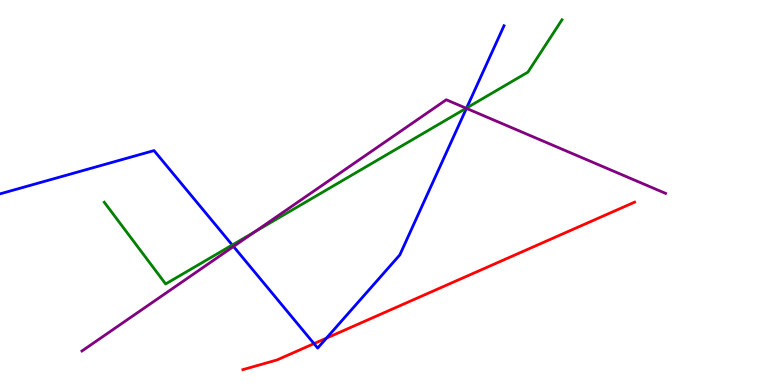[{'lines': ['blue', 'red'], 'intersections': [{'x': 4.05, 'y': 1.07}, {'x': 4.21, 'y': 1.22}]}, {'lines': ['green', 'red'], 'intersections': []}, {'lines': ['purple', 'red'], 'intersections': []}, {'lines': ['blue', 'green'], 'intersections': [{'x': 3.0, 'y': 3.64}, {'x': 6.02, 'y': 7.2}]}, {'lines': ['blue', 'purple'], 'intersections': [{'x': 3.01, 'y': 3.6}, {'x': 6.02, 'y': 7.19}]}, {'lines': ['green', 'purple'], 'intersections': [{'x': 3.28, 'y': 3.97}, {'x': 6.02, 'y': 7.19}]}]